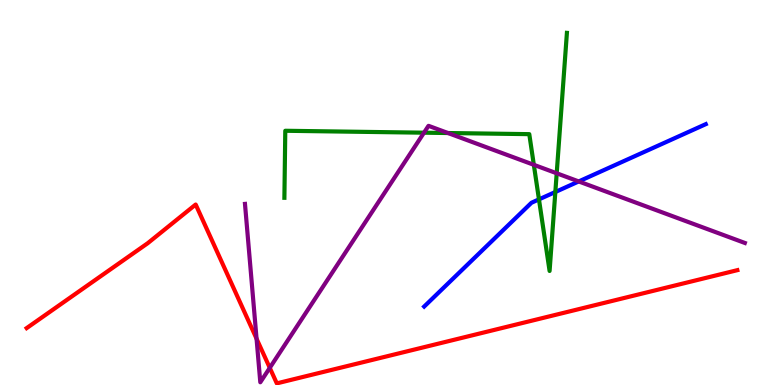[{'lines': ['blue', 'red'], 'intersections': []}, {'lines': ['green', 'red'], 'intersections': []}, {'lines': ['purple', 'red'], 'intersections': [{'x': 3.31, 'y': 1.2}, {'x': 3.48, 'y': 0.446}]}, {'lines': ['blue', 'green'], 'intersections': [{'x': 6.95, 'y': 4.82}, {'x': 7.17, 'y': 5.01}]}, {'lines': ['blue', 'purple'], 'intersections': [{'x': 7.47, 'y': 5.29}]}, {'lines': ['green', 'purple'], 'intersections': [{'x': 5.47, 'y': 6.55}, {'x': 5.78, 'y': 6.54}, {'x': 6.89, 'y': 5.72}, {'x': 7.18, 'y': 5.5}]}]